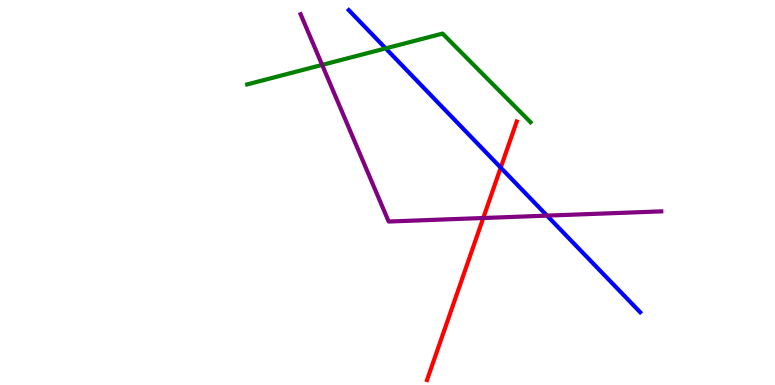[{'lines': ['blue', 'red'], 'intersections': [{'x': 6.46, 'y': 5.65}]}, {'lines': ['green', 'red'], 'intersections': []}, {'lines': ['purple', 'red'], 'intersections': [{'x': 6.24, 'y': 4.34}]}, {'lines': ['blue', 'green'], 'intersections': [{'x': 4.98, 'y': 8.74}]}, {'lines': ['blue', 'purple'], 'intersections': [{'x': 7.06, 'y': 4.4}]}, {'lines': ['green', 'purple'], 'intersections': [{'x': 4.16, 'y': 8.31}]}]